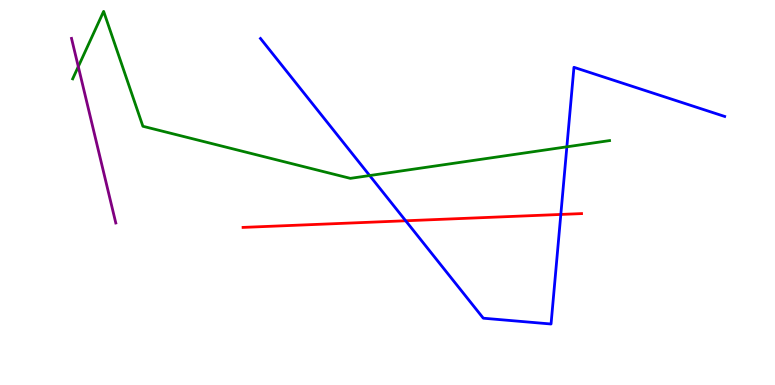[{'lines': ['blue', 'red'], 'intersections': [{'x': 5.23, 'y': 4.27}, {'x': 7.24, 'y': 4.43}]}, {'lines': ['green', 'red'], 'intersections': []}, {'lines': ['purple', 'red'], 'intersections': []}, {'lines': ['blue', 'green'], 'intersections': [{'x': 4.77, 'y': 5.44}, {'x': 7.31, 'y': 6.19}]}, {'lines': ['blue', 'purple'], 'intersections': []}, {'lines': ['green', 'purple'], 'intersections': [{'x': 1.01, 'y': 8.27}]}]